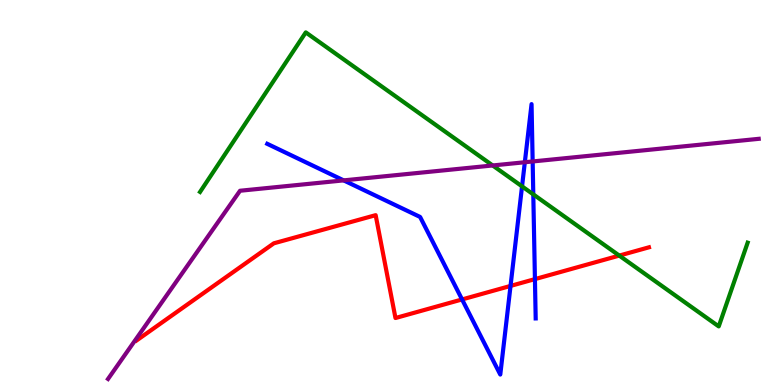[{'lines': ['blue', 'red'], 'intersections': [{'x': 5.96, 'y': 2.22}, {'x': 6.59, 'y': 2.57}, {'x': 6.9, 'y': 2.75}]}, {'lines': ['green', 'red'], 'intersections': [{'x': 7.99, 'y': 3.36}]}, {'lines': ['purple', 'red'], 'intersections': []}, {'lines': ['blue', 'green'], 'intersections': [{'x': 6.74, 'y': 5.16}, {'x': 6.88, 'y': 4.95}]}, {'lines': ['blue', 'purple'], 'intersections': [{'x': 4.43, 'y': 5.31}, {'x': 6.77, 'y': 5.79}, {'x': 6.87, 'y': 5.81}]}, {'lines': ['green', 'purple'], 'intersections': [{'x': 6.36, 'y': 5.7}]}]